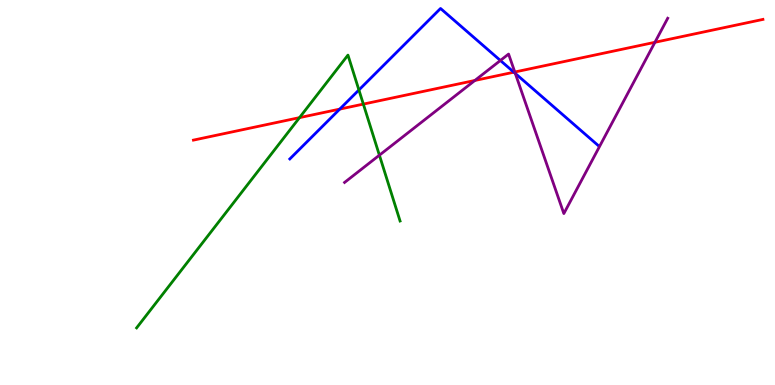[{'lines': ['blue', 'red'], 'intersections': [{'x': 4.38, 'y': 7.17}, {'x': 6.63, 'y': 8.12}]}, {'lines': ['green', 'red'], 'intersections': [{'x': 3.86, 'y': 6.94}, {'x': 4.69, 'y': 7.3}]}, {'lines': ['purple', 'red'], 'intersections': [{'x': 6.13, 'y': 7.91}, {'x': 6.64, 'y': 8.13}, {'x': 8.45, 'y': 8.9}]}, {'lines': ['blue', 'green'], 'intersections': [{'x': 4.63, 'y': 7.66}]}, {'lines': ['blue', 'purple'], 'intersections': [{'x': 6.46, 'y': 8.43}, {'x': 6.65, 'y': 8.09}]}, {'lines': ['green', 'purple'], 'intersections': [{'x': 4.9, 'y': 5.97}]}]